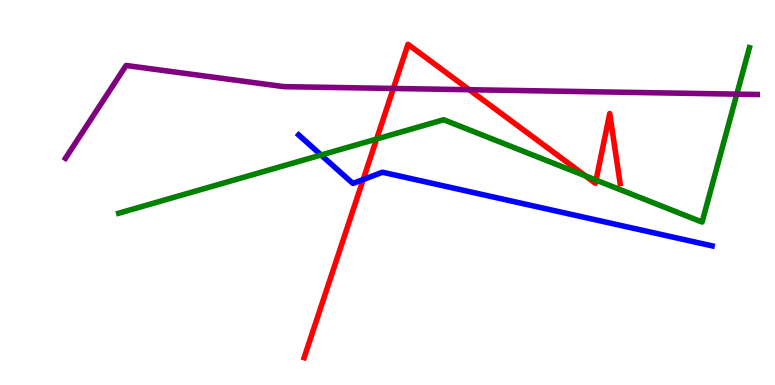[{'lines': ['blue', 'red'], 'intersections': [{'x': 4.69, 'y': 5.34}]}, {'lines': ['green', 'red'], 'intersections': [{'x': 4.86, 'y': 6.39}, {'x': 7.55, 'y': 5.43}, {'x': 7.69, 'y': 5.32}]}, {'lines': ['purple', 'red'], 'intersections': [{'x': 5.08, 'y': 7.7}, {'x': 6.05, 'y': 7.67}]}, {'lines': ['blue', 'green'], 'intersections': [{'x': 4.14, 'y': 5.97}]}, {'lines': ['blue', 'purple'], 'intersections': []}, {'lines': ['green', 'purple'], 'intersections': [{'x': 9.51, 'y': 7.55}]}]